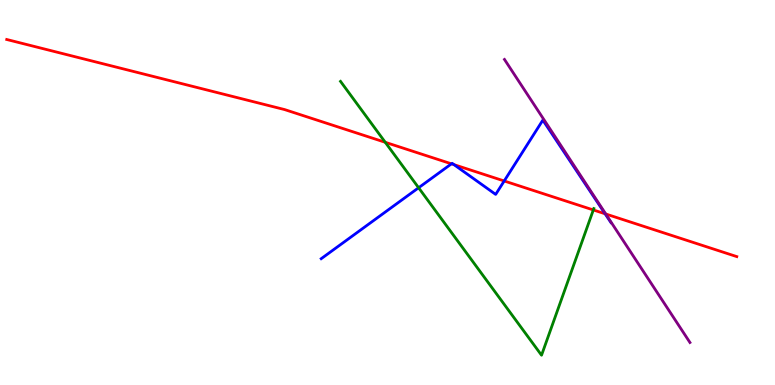[{'lines': ['blue', 'red'], 'intersections': [{'x': 5.83, 'y': 5.74}, {'x': 5.86, 'y': 5.72}, {'x': 6.51, 'y': 5.3}, {'x': 7.81, 'y': 4.45}]}, {'lines': ['green', 'red'], 'intersections': [{'x': 4.97, 'y': 6.3}, {'x': 7.66, 'y': 4.55}]}, {'lines': ['purple', 'red'], 'intersections': [{'x': 7.82, 'y': 4.44}]}, {'lines': ['blue', 'green'], 'intersections': [{'x': 5.4, 'y': 5.12}]}, {'lines': ['blue', 'purple'], 'intersections': []}, {'lines': ['green', 'purple'], 'intersections': []}]